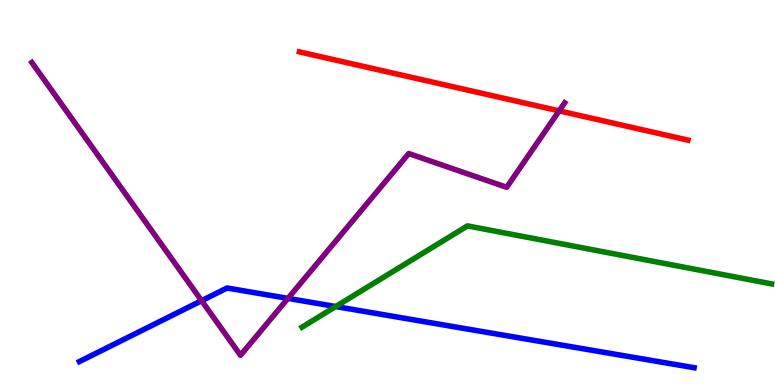[{'lines': ['blue', 'red'], 'intersections': []}, {'lines': ['green', 'red'], 'intersections': []}, {'lines': ['purple', 'red'], 'intersections': [{'x': 7.21, 'y': 7.12}]}, {'lines': ['blue', 'green'], 'intersections': [{'x': 4.33, 'y': 2.04}]}, {'lines': ['blue', 'purple'], 'intersections': [{'x': 2.6, 'y': 2.19}, {'x': 3.72, 'y': 2.25}]}, {'lines': ['green', 'purple'], 'intersections': []}]